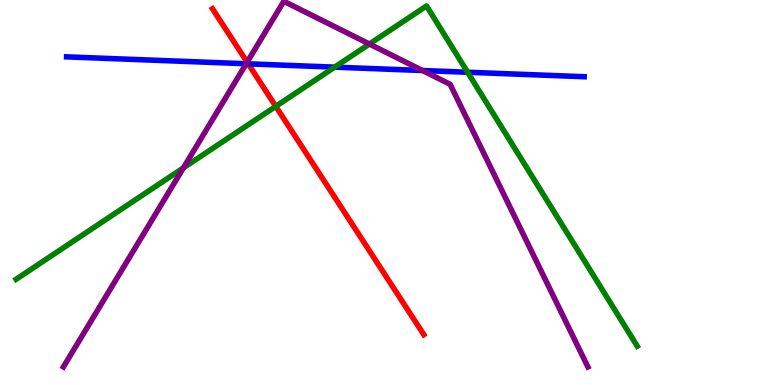[{'lines': ['blue', 'red'], 'intersections': [{'x': 3.2, 'y': 8.34}]}, {'lines': ['green', 'red'], 'intersections': [{'x': 3.56, 'y': 7.24}]}, {'lines': ['purple', 'red'], 'intersections': [{'x': 3.19, 'y': 8.38}]}, {'lines': ['blue', 'green'], 'intersections': [{'x': 4.32, 'y': 8.26}, {'x': 6.03, 'y': 8.12}]}, {'lines': ['blue', 'purple'], 'intersections': [{'x': 3.18, 'y': 8.34}, {'x': 5.45, 'y': 8.17}]}, {'lines': ['green', 'purple'], 'intersections': [{'x': 2.37, 'y': 5.64}, {'x': 4.77, 'y': 8.86}]}]